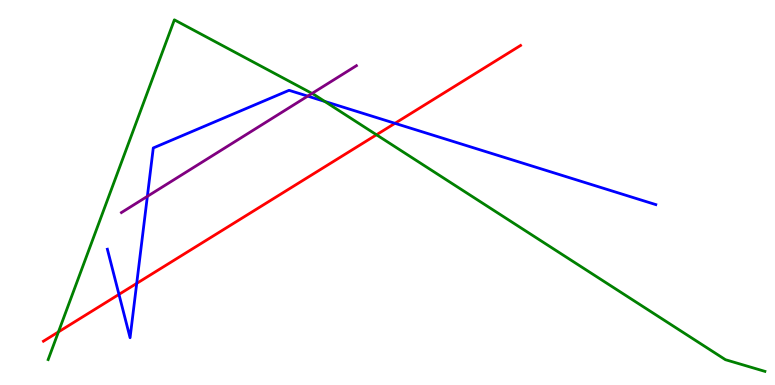[{'lines': ['blue', 'red'], 'intersections': [{'x': 1.54, 'y': 2.35}, {'x': 1.76, 'y': 2.64}, {'x': 5.1, 'y': 6.8}]}, {'lines': ['green', 'red'], 'intersections': [{'x': 0.754, 'y': 1.38}, {'x': 4.86, 'y': 6.5}]}, {'lines': ['purple', 'red'], 'intersections': []}, {'lines': ['blue', 'green'], 'intersections': [{'x': 4.19, 'y': 7.37}]}, {'lines': ['blue', 'purple'], 'intersections': [{'x': 1.9, 'y': 4.9}, {'x': 3.97, 'y': 7.5}]}, {'lines': ['green', 'purple'], 'intersections': [{'x': 4.03, 'y': 7.57}]}]